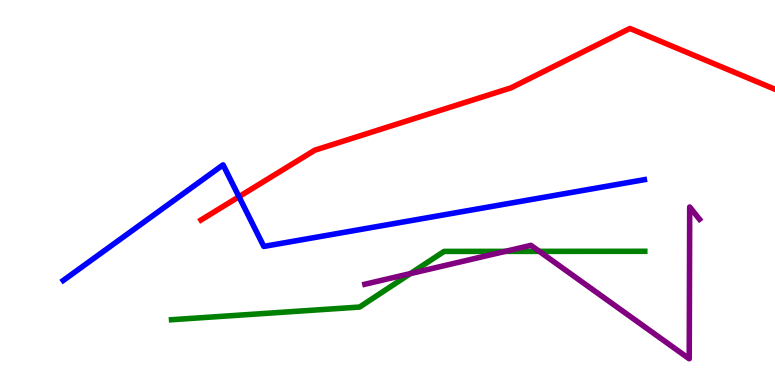[{'lines': ['blue', 'red'], 'intersections': [{'x': 3.08, 'y': 4.89}]}, {'lines': ['green', 'red'], 'intersections': []}, {'lines': ['purple', 'red'], 'intersections': []}, {'lines': ['blue', 'green'], 'intersections': []}, {'lines': ['blue', 'purple'], 'intersections': []}, {'lines': ['green', 'purple'], 'intersections': [{'x': 5.3, 'y': 2.89}, {'x': 6.52, 'y': 3.47}, {'x': 6.96, 'y': 3.47}]}]